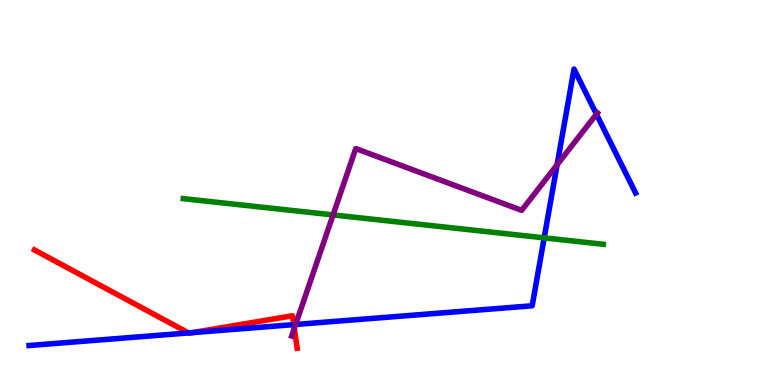[{'lines': ['blue', 'red'], 'intersections': [{'x': 2.43, 'y': 1.35}, {'x': 2.48, 'y': 1.36}, {'x': 3.79, 'y': 1.57}]}, {'lines': ['green', 'red'], 'intersections': []}, {'lines': ['purple', 'red'], 'intersections': [{'x': 3.8, 'y': 1.47}]}, {'lines': ['blue', 'green'], 'intersections': [{'x': 7.02, 'y': 3.82}]}, {'lines': ['blue', 'purple'], 'intersections': [{'x': 3.81, 'y': 1.57}, {'x': 7.19, 'y': 5.72}, {'x': 7.7, 'y': 7.03}]}, {'lines': ['green', 'purple'], 'intersections': [{'x': 4.3, 'y': 4.42}]}]